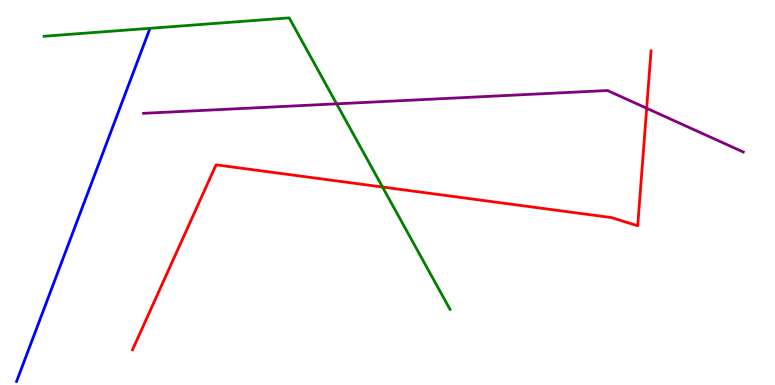[{'lines': ['blue', 'red'], 'intersections': []}, {'lines': ['green', 'red'], 'intersections': [{'x': 4.94, 'y': 5.14}]}, {'lines': ['purple', 'red'], 'intersections': [{'x': 8.34, 'y': 7.19}]}, {'lines': ['blue', 'green'], 'intersections': []}, {'lines': ['blue', 'purple'], 'intersections': []}, {'lines': ['green', 'purple'], 'intersections': [{'x': 4.34, 'y': 7.3}]}]